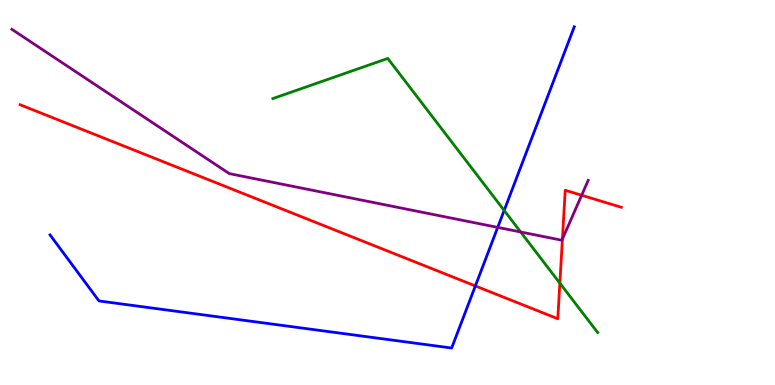[{'lines': ['blue', 'red'], 'intersections': [{'x': 6.13, 'y': 2.57}]}, {'lines': ['green', 'red'], 'intersections': [{'x': 7.22, 'y': 2.64}]}, {'lines': ['purple', 'red'], 'intersections': [{'x': 7.26, 'y': 3.79}, {'x': 7.51, 'y': 4.93}]}, {'lines': ['blue', 'green'], 'intersections': [{'x': 6.51, 'y': 4.53}]}, {'lines': ['blue', 'purple'], 'intersections': [{'x': 6.42, 'y': 4.09}]}, {'lines': ['green', 'purple'], 'intersections': [{'x': 6.72, 'y': 3.97}]}]